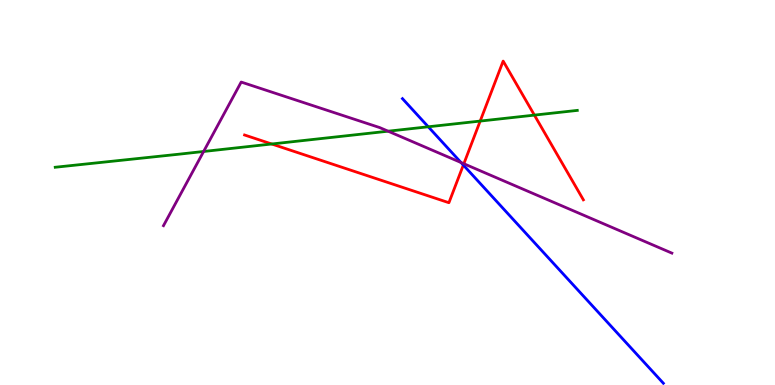[{'lines': ['blue', 'red'], 'intersections': [{'x': 5.98, 'y': 5.71}]}, {'lines': ['green', 'red'], 'intersections': [{'x': 3.51, 'y': 6.26}, {'x': 6.2, 'y': 6.86}, {'x': 6.9, 'y': 7.01}]}, {'lines': ['purple', 'red'], 'intersections': [{'x': 5.99, 'y': 5.75}]}, {'lines': ['blue', 'green'], 'intersections': [{'x': 5.53, 'y': 6.71}]}, {'lines': ['blue', 'purple'], 'intersections': [{'x': 5.95, 'y': 5.78}]}, {'lines': ['green', 'purple'], 'intersections': [{'x': 2.63, 'y': 6.07}, {'x': 5.01, 'y': 6.59}]}]